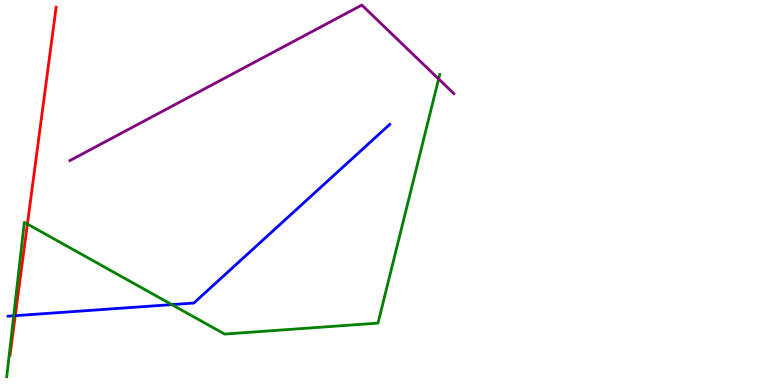[{'lines': ['blue', 'red'], 'intersections': [{'x': 0.197, 'y': 1.8}]}, {'lines': ['green', 'red'], 'intersections': [{'x': 0.354, 'y': 4.18}]}, {'lines': ['purple', 'red'], 'intersections': []}, {'lines': ['blue', 'green'], 'intersections': [{'x': 0.177, 'y': 1.8}, {'x': 2.22, 'y': 2.09}]}, {'lines': ['blue', 'purple'], 'intersections': []}, {'lines': ['green', 'purple'], 'intersections': [{'x': 5.66, 'y': 7.95}]}]